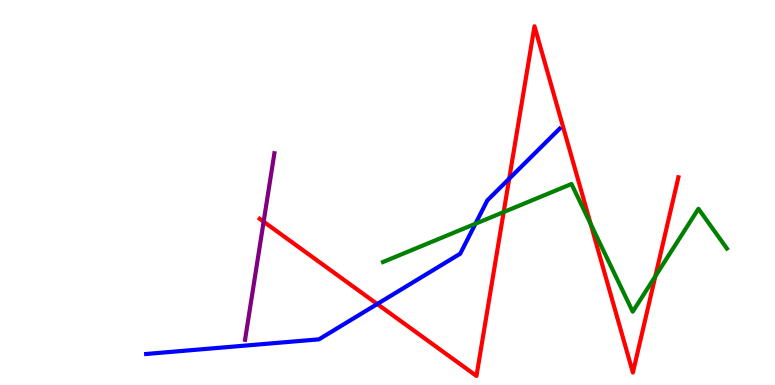[{'lines': ['blue', 'red'], 'intersections': [{'x': 4.87, 'y': 2.1}, {'x': 6.57, 'y': 5.36}]}, {'lines': ['green', 'red'], 'intersections': [{'x': 6.5, 'y': 4.49}, {'x': 7.62, 'y': 4.18}, {'x': 8.46, 'y': 2.82}]}, {'lines': ['purple', 'red'], 'intersections': [{'x': 3.4, 'y': 4.24}]}, {'lines': ['blue', 'green'], 'intersections': [{'x': 6.13, 'y': 4.19}]}, {'lines': ['blue', 'purple'], 'intersections': []}, {'lines': ['green', 'purple'], 'intersections': []}]